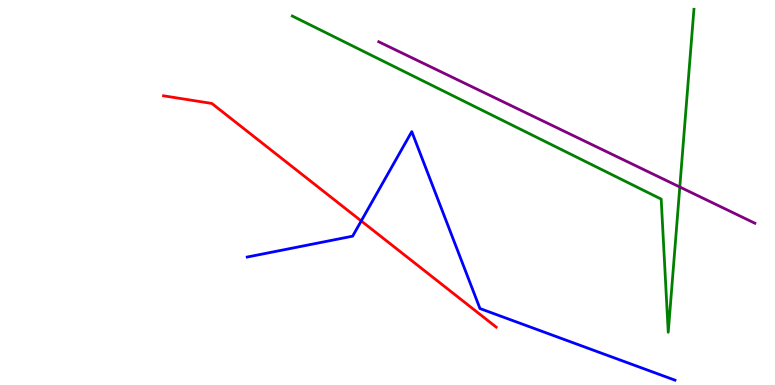[{'lines': ['blue', 'red'], 'intersections': [{'x': 4.66, 'y': 4.26}]}, {'lines': ['green', 'red'], 'intersections': []}, {'lines': ['purple', 'red'], 'intersections': []}, {'lines': ['blue', 'green'], 'intersections': []}, {'lines': ['blue', 'purple'], 'intersections': []}, {'lines': ['green', 'purple'], 'intersections': [{'x': 8.77, 'y': 5.14}]}]